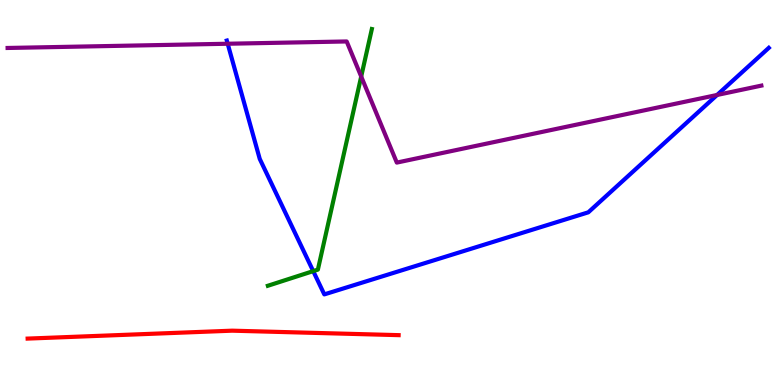[{'lines': ['blue', 'red'], 'intersections': []}, {'lines': ['green', 'red'], 'intersections': []}, {'lines': ['purple', 'red'], 'intersections': []}, {'lines': ['blue', 'green'], 'intersections': [{'x': 4.04, 'y': 2.96}]}, {'lines': ['blue', 'purple'], 'intersections': [{'x': 2.94, 'y': 8.86}, {'x': 9.25, 'y': 7.53}]}, {'lines': ['green', 'purple'], 'intersections': [{'x': 4.66, 'y': 8.01}]}]